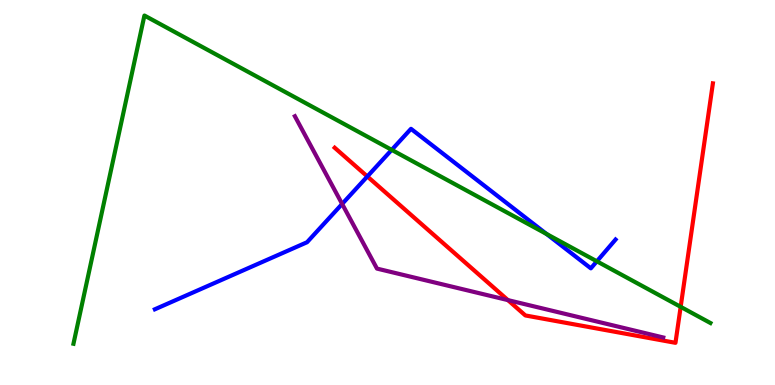[{'lines': ['blue', 'red'], 'intersections': [{'x': 4.74, 'y': 5.42}]}, {'lines': ['green', 'red'], 'intersections': [{'x': 8.78, 'y': 2.03}]}, {'lines': ['purple', 'red'], 'intersections': [{'x': 6.55, 'y': 2.2}]}, {'lines': ['blue', 'green'], 'intersections': [{'x': 5.05, 'y': 6.11}, {'x': 7.05, 'y': 3.92}, {'x': 7.7, 'y': 3.21}]}, {'lines': ['blue', 'purple'], 'intersections': [{'x': 4.41, 'y': 4.7}]}, {'lines': ['green', 'purple'], 'intersections': []}]